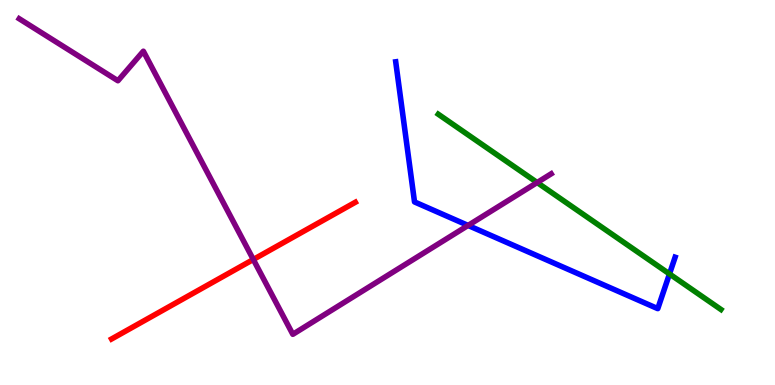[{'lines': ['blue', 'red'], 'intersections': []}, {'lines': ['green', 'red'], 'intersections': []}, {'lines': ['purple', 'red'], 'intersections': [{'x': 3.27, 'y': 3.26}]}, {'lines': ['blue', 'green'], 'intersections': [{'x': 8.64, 'y': 2.88}]}, {'lines': ['blue', 'purple'], 'intersections': [{'x': 6.04, 'y': 4.14}]}, {'lines': ['green', 'purple'], 'intersections': [{'x': 6.93, 'y': 5.26}]}]